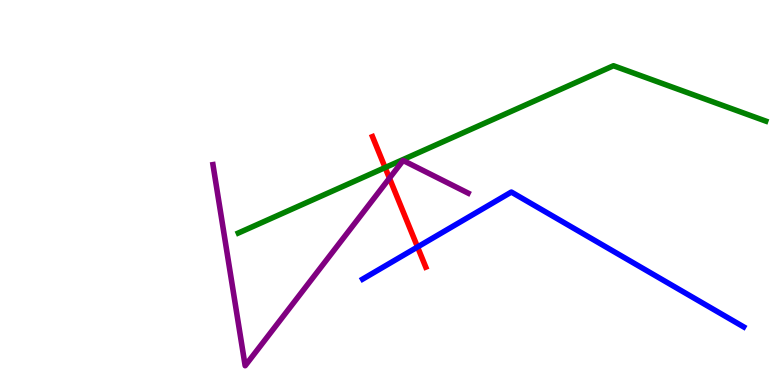[{'lines': ['blue', 'red'], 'intersections': [{'x': 5.39, 'y': 3.59}]}, {'lines': ['green', 'red'], 'intersections': [{'x': 4.97, 'y': 5.65}]}, {'lines': ['purple', 'red'], 'intersections': [{'x': 5.03, 'y': 5.37}]}, {'lines': ['blue', 'green'], 'intersections': []}, {'lines': ['blue', 'purple'], 'intersections': []}, {'lines': ['green', 'purple'], 'intersections': []}]